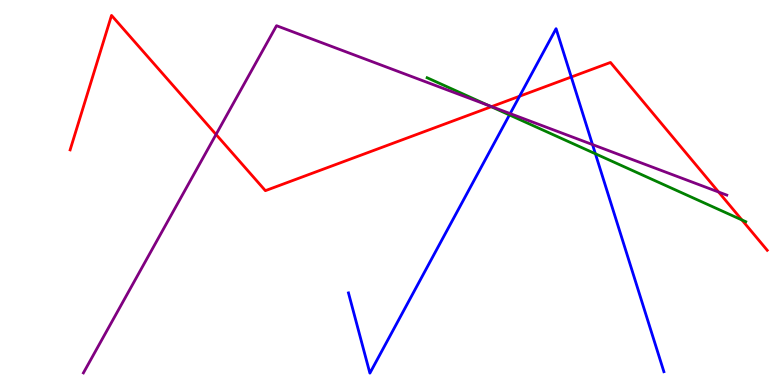[{'lines': ['blue', 'red'], 'intersections': [{'x': 6.7, 'y': 7.5}, {'x': 7.37, 'y': 8.0}]}, {'lines': ['green', 'red'], 'intersections': [{'x': 6.34, 'y': 7.23}, {'x': 9.57, 'y': 4.29}]}, {'lines': ['purple', 'red'], 'intersections': [{'x': 2.79, 'y': 6.51}, {'x': 6.34, 'y': 7.23}, {'x': 9.27, 'y': 5.01}]}, {'lines': ['blue', 'green'], 'intersections': [{'x': 6.57, 'y': 7.01}, {'x': 7.68, 'y': 6.01}]}, {'lines': ['blue', 'purple'], 'intersections': [{'x': 6.58, 'y': 7.05}, {'x': 7.65, 'y': 6.24}]}, {'lines': ['green', 'purple'], 'intersections': [{'x': 6.3, 'y': 7.26}]}]